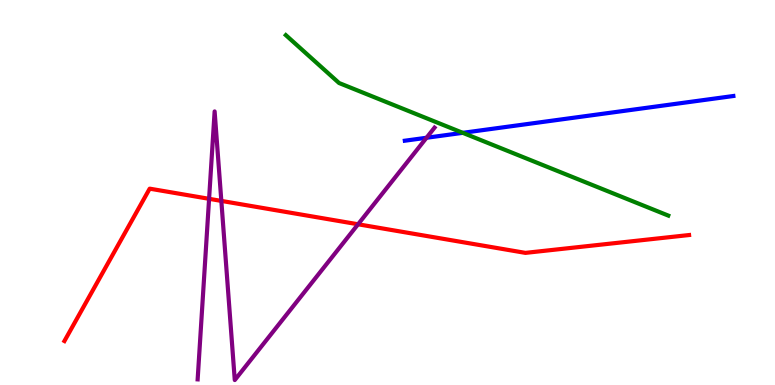[{'lines': ['blue', 'red'], 'intersections': []}, {'lines': ['green', 'red'], 'intersections': []}, {'lines': ['purple', 'red'], 'intersections': [{'x': 2.7, 'y': 4.84}, {'x': 2.86, 'y': 4.78}, {'x': 4.62, 'y': 4.17}]}, {'lines': ['blue', 'green'], 'intersections': [{'x': 5.97, 'y': 6.55}]}, {'lines': ['blue', 'purple'], 'intersections': [{'x': 5.5, 'y': 6.42}]}, {'lines': ['green', 'purple'], 'intersections': []}]